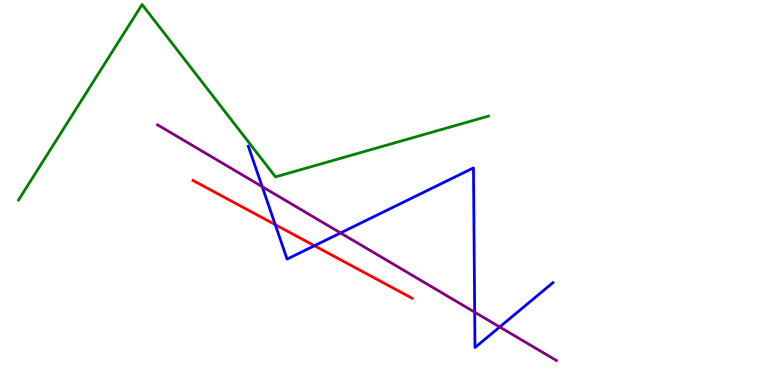[{'lines': ['blue', 'red'], 'intersections': [{'x': 3.55, 'y': 4.16}, {'x': 4.06, 'y': 3.62}]}, {'lines': ['green', 'red'], 'intersections': []}, {'lines': ['purple', 'red'], 'intersections': []}, {'lines': ['blue', 'green'], 'intersections': []}, {'lines': ['blue', 'purple'], 'intersections': [{'x': 3.38, 'y': 5.15}, {'x': 4.39, 'y': 3.95}, {'x': 6.12, 'y': 1.89}, {'x': 6.45, 'y': 1.51}]}, {'lines': ['green', 'purple'], 'intersections': []}]